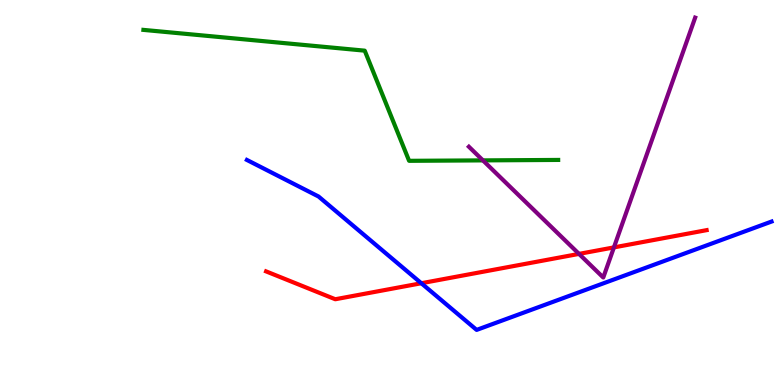[{'lines': ['blue', 'red'], 'intersections': [{'x': 5.44, 'y': 2.64}]}, {'lines': ['green', 'red'], 'intersections': []}, {'lines': ['purple', 'red'], 'intersections': [{'x': 7.47, 'y': 3.41}, {'x': 7.92, 'y': 3.57}]}, {'lines': ['blue', 'green'], 'intersections': []}, {'lines': ['blue', 'purple'], 'intersections': []}, {'lines': ['green', 'purple'], 'intersections': [{'x': 6.23, 'y': 5.83}]}]